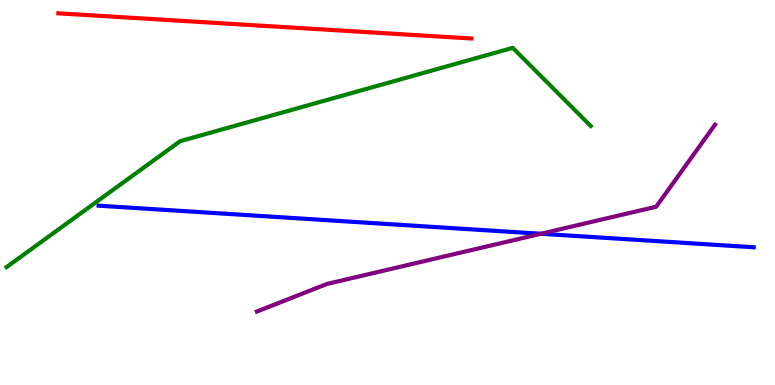[{'lines': ['blue', 'red'], 'intersections': []}, {'lines': ['green', 'red'], 'intersections': []}, {'lines': ['purple', 'red'], 'intersections': []}, {'lines': ['blue', 'green'], 'intersections': []}, {'lines': ['blue', 'purple'], 'intersections': [{'x': 6.98, 'y': 3.93}]}, {'lines': ['green', 'purple'], 'intersections': []}]